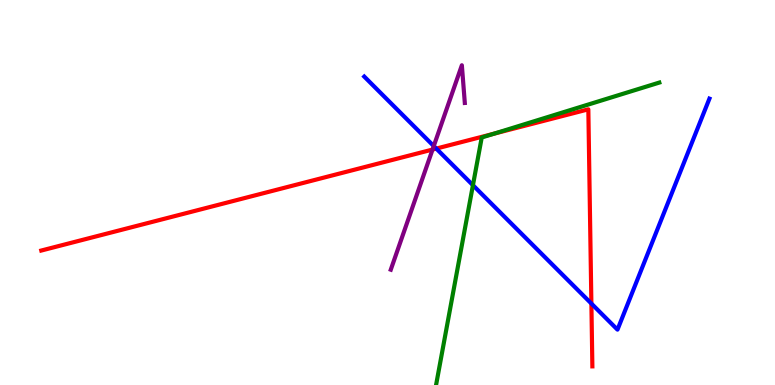[{'lines': ['blue', 'red'], 'intersections': [{'x': 5.63, 'y': 6.14}, {'x': 7.63, 'y': 2.12}]}, {'lines': ['green', 'red'], 'intersections': [{'x': 6.38, 'y': 6.53}]}, {'lines': ['purple', 'red'], 'intersections': [{'x': 5.58, 'y': 6.12}]}, {'lines': ['blue', 'green'], 'intersections': [{'x': 6.1, 'y': 5.19}]}, {'lines': ['blue', 'purple'], 'intersections': [{'x': 5.6, 'y': 6.21}]}, {'lines': ['green', 'purple'], 'intersections': []}]